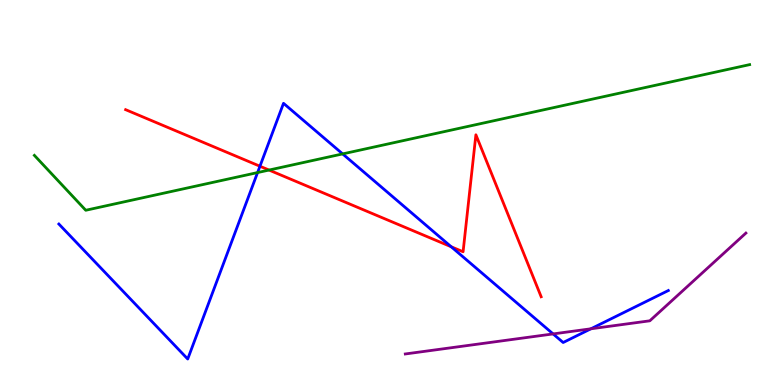[{'lines': ['blue', 'red'], 'intersections': [{'x': 3.35, 'y': 5.68}, {'x': 5.82, 'y': 3.59}]}, {'lines': ['green', 'red'], 'intersections': [{'x': 3.47, 'y': 5.58}]}, {'lines': ['purple', 'red'], 'intersections': []}, {'lines': ['blue', 'green'], 'intersections': [{'x': 3.32, 'y': 5.52}, {'x': 4.42, 'y': 6.0}]}, {'lines': ['blue', 'purple'], 'intersections': [{'x': 7.14, 'y': 1.33}, {'x': 7.62, 'y': 1.46}]}, {'lines': ['green', 'purple'], 'intersections': []}]